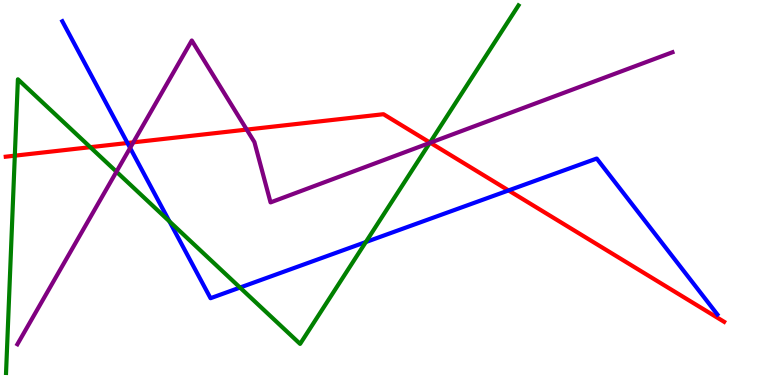[{'lines': ['blue', 'red'], 'intersections': [{'x': 1.64, 'y': 6.29}, {'x': 6.56, 'y': 5.05}]}, {'lines': ['green', 'red'], 'intersections': [{'x': 0.191, 'y': 5.96}, {'x': 1.17, 'y': 6.18}, {'x': 5.55, 'y': 6.3}]}, {'lines': ['purple', 'red'], 'intersections': [{'x': 1.72, 'y': 6.3}, {'x': 3.18, 'y': 6.63}, {'x': 5.55, 'y': 6.29}]}, {'lines': ['blue', 'green'], 'intersections': [{'x': 2.19, 'y': 4.25}, {'x': 3.1, 'y': 2.53}, {'x': 4.72, 'y': 3.71}]}, {'lines': ['blue', 'purple'], 'intersections': [{'x': 1.68, 'y': 6.16}]}, {'lines': ['green', 'purple'], 'intersections': [{'x': 1.5, 'y': 5.54}, {'x': 5.55, 'y': 6.29}]}]